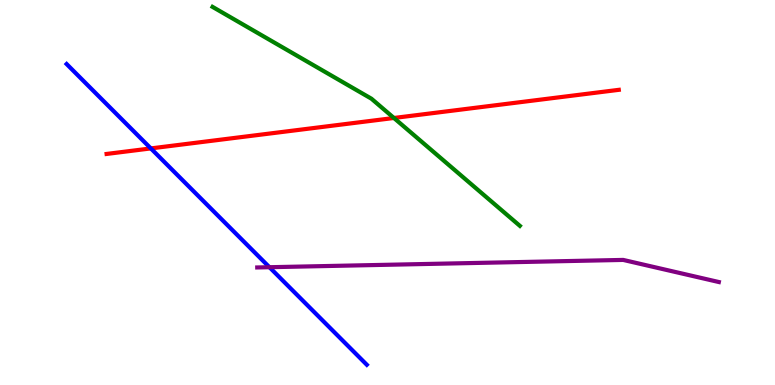[{'lines': ['blue', 'red'], 'intersections': [{'x': 1.95, 'y': 6.15}]}, {'lines': ['green', 'red'], 'intersections': [{'x': 5.08, 'y': 6.94}]}, {'lines': ['purple', 'red'], 'intersections': []}, {'lines': ['blue', 'green'], 'intersections': []}, {'lines': ['blue', 'purple'], 'intersections': [{'x': 3.48, 'y': 3.06}]}, {'lines': ['green', 'purple'], 'intersections': []}]